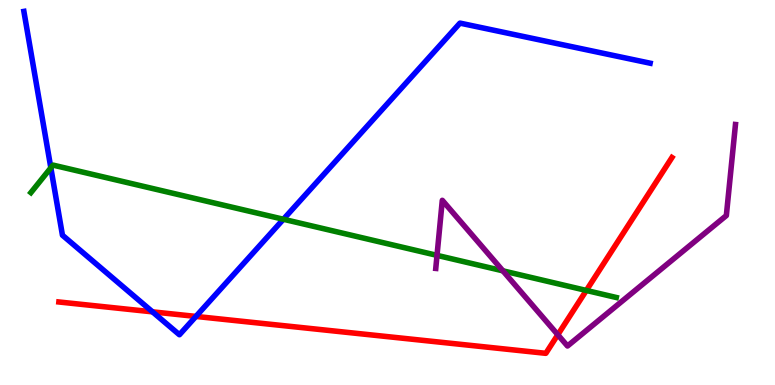[{'lines': ['blue', 'red'], 'intersections': [{'x': 1.97, 'y': 1.9}, {'x': 2.53, 'y': 1.78}]}, {'lines': ['green', 'red'], 'intersections': [{'x': 7.57, 'y': 2.46}]}, {'lines': ['purple', 'red'], 'intersections': [{'x': 7.2, 'y': 1.31}]}, {'lines': ['blue', 'green'], 'intersections': [{'x': 0.656, 'y': 5.64}, {'x': 3.66, 'y': 4.31}]}, {'lines': ['blue', 'purple'], 'intersections': []}, {'lines': ['green', 'purple'], 'intersections': [{'x': 5.64, 'y': 3.37}, {'x': 6.49, 'y': 2.97}]}]